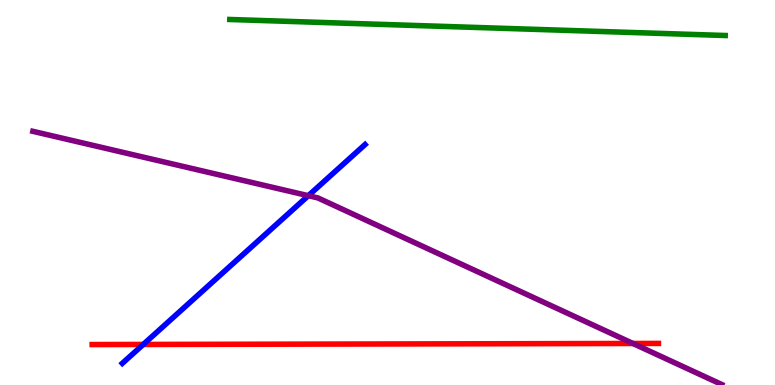[{'lines': ['blue', 'red'], 'intersections': [{'x': 1.85, 'y': 1.05}]}, {'lines': ['green', 'red'], 'intersections': []}, {'lines': ['purple', 'red'], 'intersections': [{'x': 8.17, 'y': 1.08}]}, {'lines': ['blue', 'green'], 'intersections': []}, {'lines': ['blue', 'purple'], 'intersections': [{'x': 3.98, 'y': 4.92}]}, {'lines': ['green', 'purple'], 'intersections': []}]